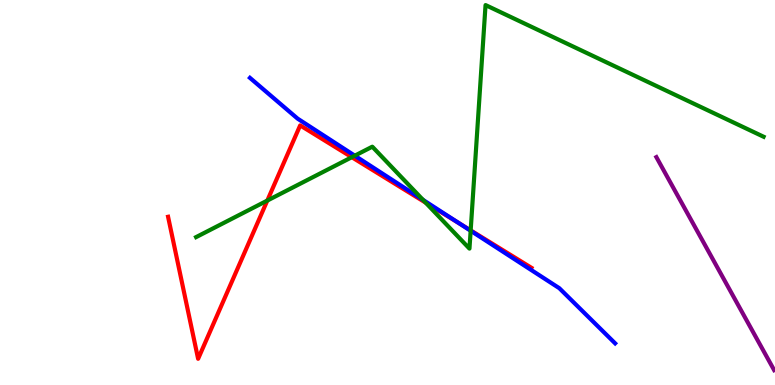[{'lines': ['blue', 'red'], 'intersections': [{'x': 5.92, 'y': 4.2}]}, {'lines': ['green', 'red'], 'intersections': [{'x': 3.45, 'y': 4.79}, {'x': 4.54, 'y': 5.92}, {'x': 5.49, 'y': 4.74}, {'x': 6.07, 'y': 4.02}]}, {'lines': ['purple', 'red'], 'intersections': []}, {'lines': ['blue', 'green'], 'intersections': [{'x': 4.58, 'y': 5.96}, {'x': 5.46, 'y': 4.81}, {'x': 6.07, 'y': 4.01}]}, {'lines': ['blue', 'purple'], 'intersections': []}, {'lines': ['green', 'purple'], 'intersections': []}]